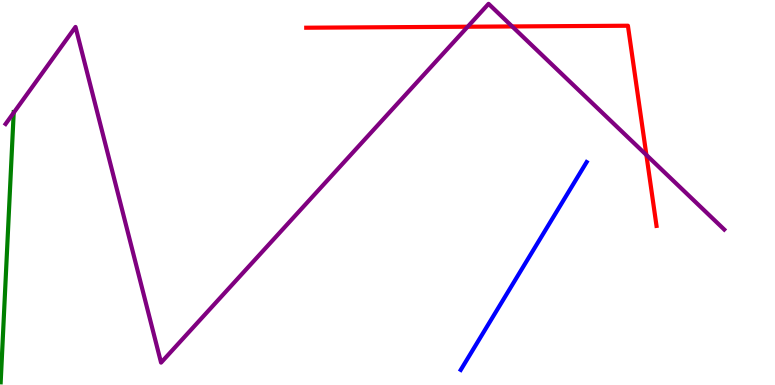[{'lines': ['blue', 'red'], 'intersections': []}, {'lines': ['green', 'red'], 'intersections': []}, {'lines': ['purple', 'red'], 'intersections': [{'x': 6.03, 'y': 9.31}, {'x': 6.61, 'y': 9.31}, {'x': 8.34, 'y': 5.97}]}, {'lines': ['blue', 'green'], 'intersections': []}, {'lines': ['blue', 'purple'], 'intersections': []}, {'lines': ['green', 'purple'], 'intersections': [{'x': 0.177, 'y': 7.07}]}]